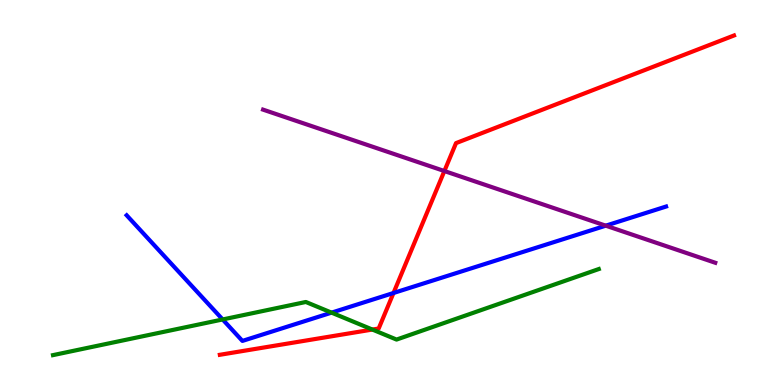[{'lines': ['blue', 'red'], 'intersections': [{'x': 5.08, 'y': 2.39}]}, {'lines': ['green', 'red'], 'intersections': [{'x': 4.8, 'y': 1.44}]}, {'lines': ['purple', 'red'], 'intersections': [{'x': 5.73, 'y': 5.56}]}, {'lines': ['blue', 'green'], 'intersections': [{'x': 2.87, 'y': 1.7}, {'x': 4.28, 'y': 1.88}]}, {'lines': ['blue', 'purple'], 'intersections': [{'x': 7.82, 'y': 4.14}]}, {'lines': ['green', 'purple'], 'intersections': []}]